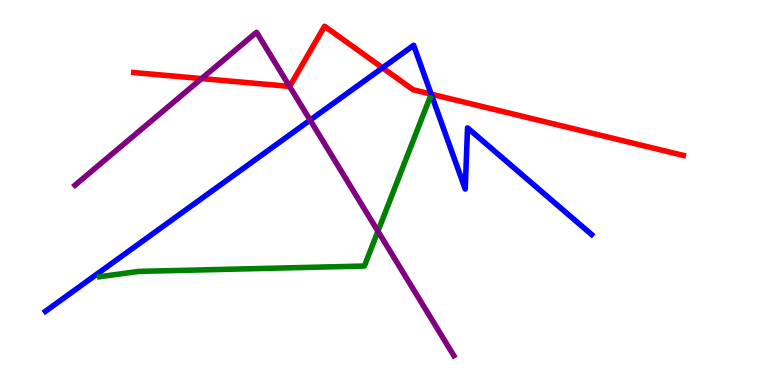[{'lines': ['blue', 'red'], 'intersections': [{'x': 4.94, 'y': 8.24}, {'x': 5.56, 'y': 7.56}]}, {'lines': ['green', 'red'], 'intersections': []}, {'lines': ['purple', 'red'], 'intersections': [{'x': 2.6, 'y': 7.96}, {'x': 3.74, 'y': 7.76}]}, {'lines': ['blue', 'green'], 'intersections': []}, {'lines': ['blue', 'purple'], 'intersections': [{'x': 4.0, 'y': 6.88}]}, {'lines': ['green', 'purple'], 'intersections': [{'x': 4.88, 'y': 3.99}]}]